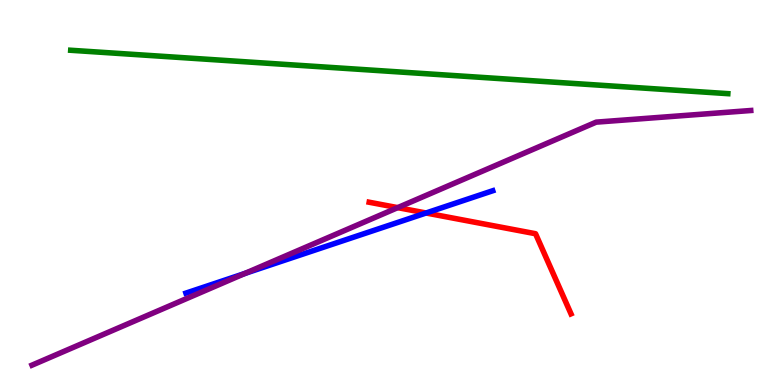[{'lines': ['blue', 'red'], 'intersections': [{'x': 5.5, 'y': 4.47}]}, {'lines': ['green', 'red'], 'intersections': []}, {'lines': ['purple', 'red'], 'intersections': [{'x': 5.13, 'y': 4.61}]}, {'lines': ['blue', 'green'], 'intersections': []}, {'lines': ['blue', 'purple'], 'intersections': [{'x': 3.16, 'y': 2.9}]}, {'lines': ['green', 'purple'], 'intersections': []}]